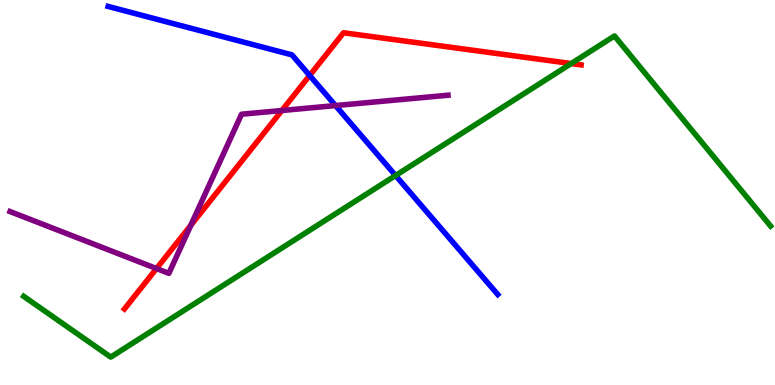[{'lines': ['blue', 'red'], 'intersections': [{'x': 4.0, 'y': 8.04}]}, {'lines': ['green', 'red'], 'intersections': [{'x': 7.37, 'y': 8.35}]}, {'lines': ['purple', 'red'], 'intersections': [{'x': 2.02, 'y': 3.02}, {'x': 2.46, 'y': 4.15}, {'x': 3.64, 'y': 7.13}]}, {'lines': ['blue', 'green'], 'intersections': [{'x': 5.1, 'y': 5.44}]}, {'lines': ['blue', 'purple'], 'intersections': [{'x': 4.33, 'y': 7.26}]}, {'lines': ['green', 'purple'], 'intersections': []}]